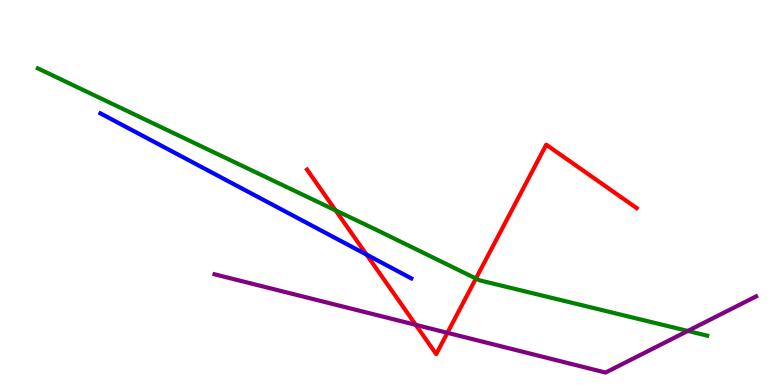[{'lines': ['blue', 'red'], 'intersections': [{'x': 4.73, 'y': 3.39}]}, {'lines': ['green', 'red'], 'intersections': [{'x': 4.33, 'y': 4.54}, {'x': 6.14, 'y': 2.77}]}, {'lines': ['purple', 'red'], 'intersections': [{'x': 5.36, 'y': 1.56}, {'x': 5.77, 'y': 1.36}]}, {'lines': ['blue', 'green'], 'intersections': []}, {'lines': ['blue', 'purple'], 'intersections': []}, {'lines': ['green', 'purple'], 'intersections': [{'x': 8.88, 'y': 1.4}]}]